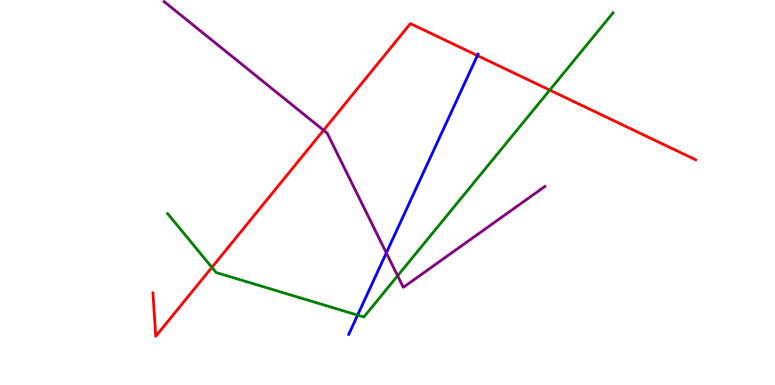[{'lines': ['blue', 'red'], 'intersections': [{'x': 6.16, 'y': 8.56}]}, {'lines': ['green', 'red'], 'intersections': [{'x': 2.73, 'y': 3.06}, {'x': 7.09, 'y': 7.66}]}, {'lines': ['purple', 'red'], 'intersections': [{'x': 4.18, 'y': 6.62}]}, {'lines': ['blue', 'green'], 'intersections': [{'x': 4.61, 'y': 1.82}]}, {'lines': ['blue', 'purple'], 'intersections': [{'x': 4.98, 'y': 3.43}]}, {'lines': ['green', 'purple'], 'intersections': [{'x': 5.13, 'y': 2.84}]}]